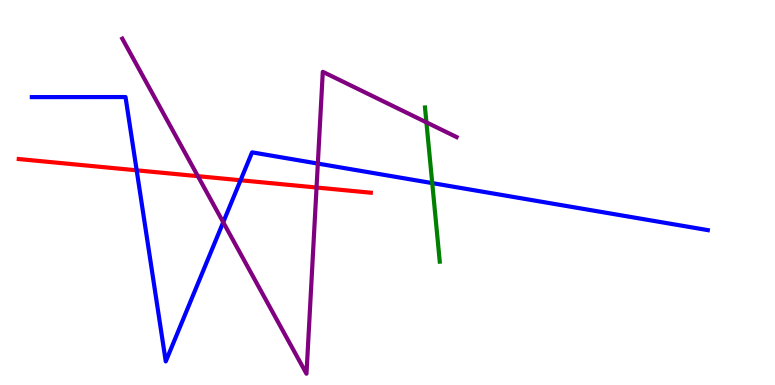[{'lines': ['blue', 'red'], 'intersections': [{'x': 1.76, 'y': 5.58}, {'x': 3.1, 'y': 5.32}]}, {'lines': ['green', 'red'], 'intersections': []}, {'lines': ['purple', 'red'], 'intersections': [{'x': 2.55, 'y': 5.42}, {'x': 4.08, 'y': 5.13}]}, {'lines': ['blue', 'green'], 'intersections': [{'x': 5.58, 'y': 5.24}]}, {'lines': ['blue', 'purple'], 'intersections': [{'x': 2.88, 'y': 4.23}, {'x': 4.1, 'y': 5.75}]}, {'lines': ['green', 'purple'], 'intersections': [{'x': 5.5, 'y': 6.82}]}]